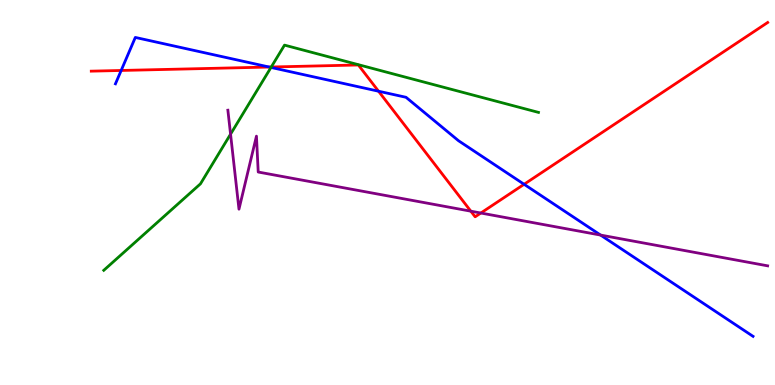[{'lines': ['blue', 'red'], 'intersections': [{'x': 1.56, 'y': 8.17}, {'x': 3.47, 'y': 8.26}, {'x': 4.88, 'y': 7.63}, {'x': 6.76, 'y': 5.21}]}, {'lines': ['green', 'red'], 'intersections': [{'x': 3.5, 'y': 8.26}]}, {'lines': ['purple', 'red'], 'intersections': [{'x': 6.08, 'y': 4.51}, {'x': 6.2, 'y': 4.47}]}, {'lines': ['blue', 'green'], 'intersections': [{'x': 3.5, 'y': 8.25}]}, {'lines': ['blue', 'purple'], 'intersections': [{'x': 7.75, 'y': 3.89}]}, {'lines': ['green', 'purple'], 'intersections': [{'x': 2.97, 'y': 6.52}]}]